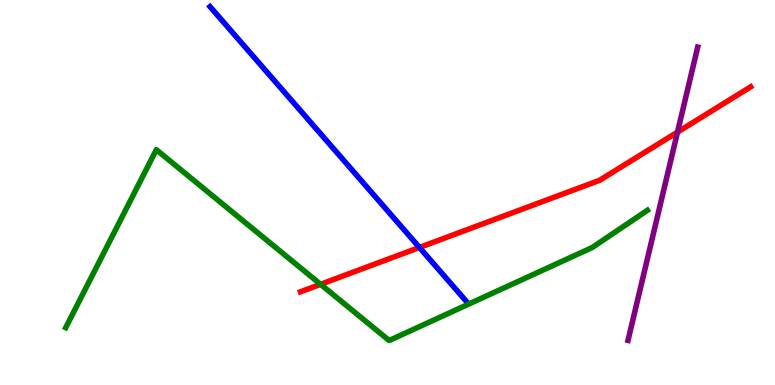[{'lines': ['blue', 'red'], 'intersections': [{'x': 5.41, 'y': 3.57}]}, {'lines': ['green', 'red'], 'intersections': [{'x': 4.14, 'y': 2.62}]}, {'lines': ['purple', 'red'], 'intersections': [{'x': 8.74, 'y': 6.57}]}, {'lines': ['blue', 'green'], 'intersections': []}, {'lines': ['blue', 'purple'], 'intersections': []}, {'lines': ['green', 'purple'], 'intersections': []}]